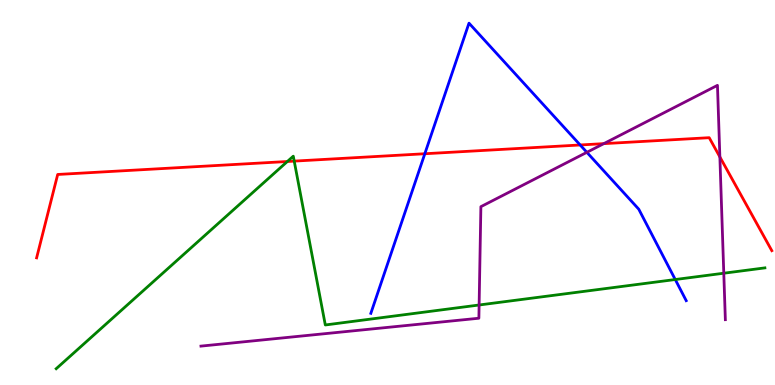[{'lines': ['blue', 'red'], 'intersections': [{'x': 5.48, 'y': 6.01}, {'x': 7.49, 'y': 6.23}]}, {'lines': ['green', 'red'], 'intersections': [{'x': 3.71, 'y': 5.81}, {'x': 3.8, 'y': 5.82}]}, {'lines': ['purple', 'red'], 'intersections': [{'x': 7.79, 'y': 6.27}, {'x': 9.29, 'y': 5.92}]}, {'lines': ['blue', 'green'], 'intersections': [{'x': 8.71, 'y': 2.74}]}, {'lines': ['blue', 'purple'], 'intersections': [{'x': 7.57, 'y': 6.04}]}, {'lines': ['green', 'purple'], 'intersections': [{'x': 6.18, 'y': 2.08}, {'x': 9.34, 'y': 2.9}]}]